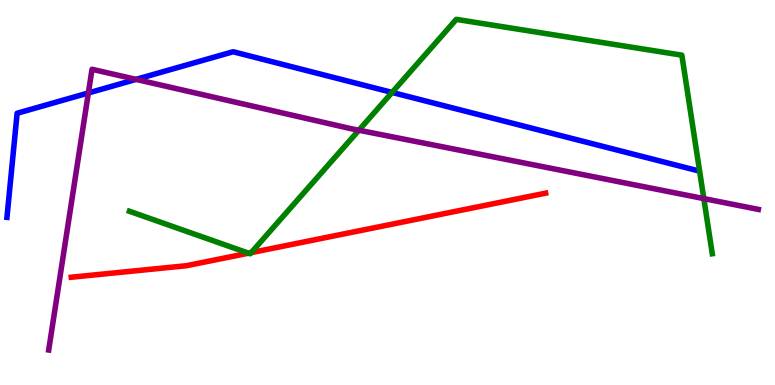[{'lines': ['blue', 'red'], 'intersections': []}, {'lines': ['green', 'red'], 'intersections': [{'x': 3.21, 'y': 3.42}, {'x': 3.24, 'y': 3.44}]}, {'lines': ['purple', 'red'], 'intersections': []}, {'lines': ['blue', 'green'], 'intersections': [{'x': 5.06, 'y': 7.6}]}, {'lines': ['blue', 'purple'], 'intersections': [{'x': 1.14, 'y': 7.59}, {'x': 1.76, 'y': 7.94}]}, {'lines': ['green', 'purple'], 'intersections': [{'x': 4.63, 'y': 6.62}, {'x': 9.08, 'y': 4.84}]}]